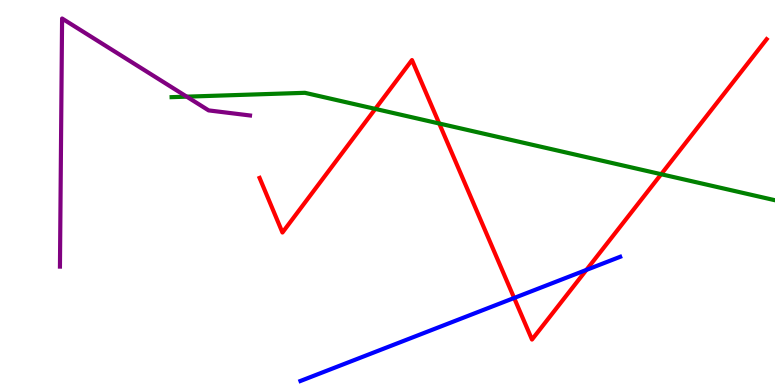[{'lines': ['blue', 'red'], 'intersections': [{'x': 6.63, 'y': 2.26}, {'x': 7.57, 'y': 2.99}]}, {'lines': ['green', 'red'], 'intersections': [{'x': 4.84, 'y': 7.17}, {'x': 5.67, 'y': 6.79}, {'x': 8.53, 'y': 5.47}]}, {'lines': ['purple', 'red'], 'intersections': []}, {'lines': ['blue', 'green'], 'intersections': []}, {'lines': ['blue', 'purple'], 'intersections': []}, {'lines': ['green', 'purple'], 'intersections': [{'x': 2.41, 'y': 7.49}]}]